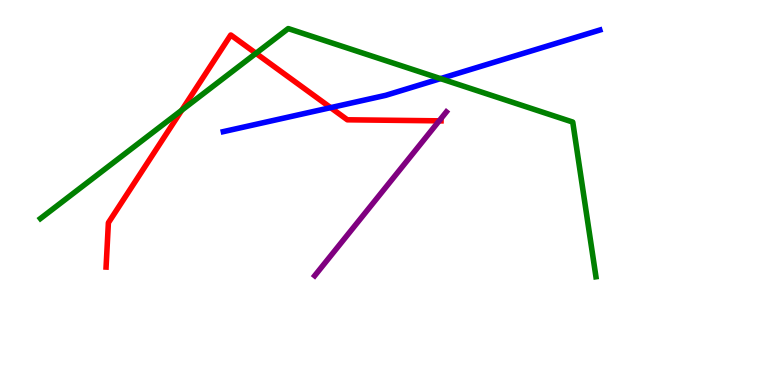[{'lines': ['blue', 'red'], 'intersections': [{'x': 4.27, 'y': 7.2}]}, {'lines': ['green', 'red'], 'intersections': [{'x': 2.34, 'y': 7.14}, {'x': 3.3, 'y': 8.62}]}, {'lines': ['purple', 'red'], 'intersections': [{'x': 5.67, 'y': 6.86}]}, {'lines': ['blue', 'green'], 'intersections': [{'x': 5.68, 'y': 7.96}]}, {'lines': ['blue', 'purple'], 'intersections': []}, {'lines': ['green', 'purple'], 'intersections': []}]